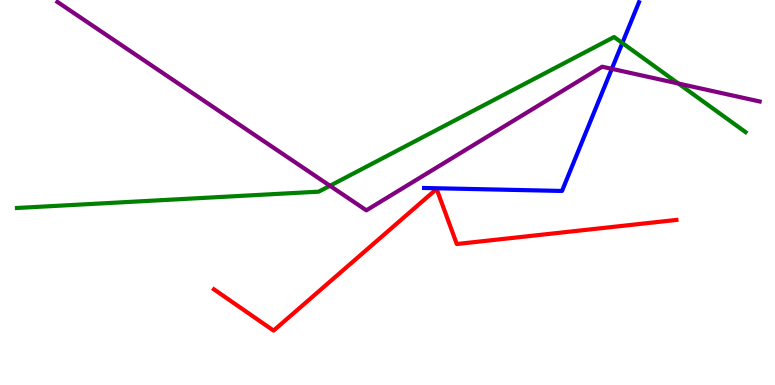[{'lines': ['blue', 'red'], 'intersections': []}, {'lines': ['green', 'red'], 'intersections': []}, {'lines': ['purple', 'red'], 'intersections': []}, {'lines': ['blue', 'green'], 'intersections': [{'x': 8.03, 'y': 8.88}]}, {'lines': ['blue', 'purple'], 'intersections': [{'x': 7.89, 'y': 8.21}]}, {'lines': ['green', 'purple'], 'intersections': [{'x': 4.26, 'y': 5.17}, {'x': 8.75, 'y': 7.83}]}]